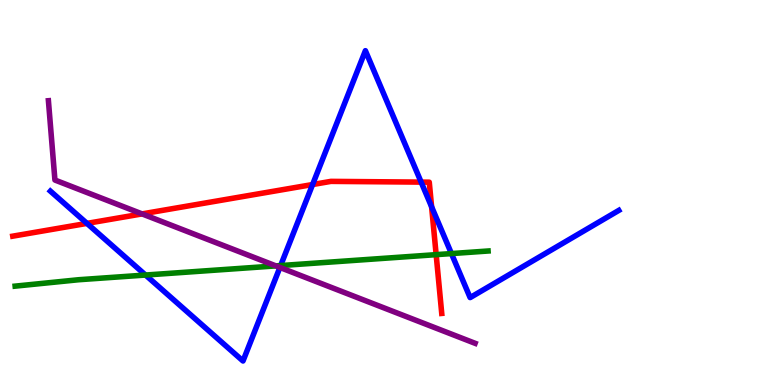[{'lines': ['blue', 'red'], 'intersections': [{'x': 1.12, 'y': 4.2}, {'x': 4.03, 'y': 5.21}, {'x': 5.43, 'y': 5.27}, {'x': 5.57, 'y': 4.63}]}, {'lines': ['green', 'red'], 'intersections': [{'x': 5.63, 'y': 3.39}]}, {'lines': ['purple', 'red'], 'intersections': [{'x': 1.83, 'y': 4.44}]}, {'lines': ['blue', 'green'], 'intersections': [{'x': 1.88, 'y': 2.86}, {'x': 3.62, 'y': 3.1}, {'x': 5.83, 'y': 3.41}]}, {'lines': ['blue', 'purple'], 'intersections': [{'x': 3.61, 'y': 3.05}]}, {'lines': ['green', 'purple'], 'intersections': [{'x': 3.56, 'y': 3.09}]}]